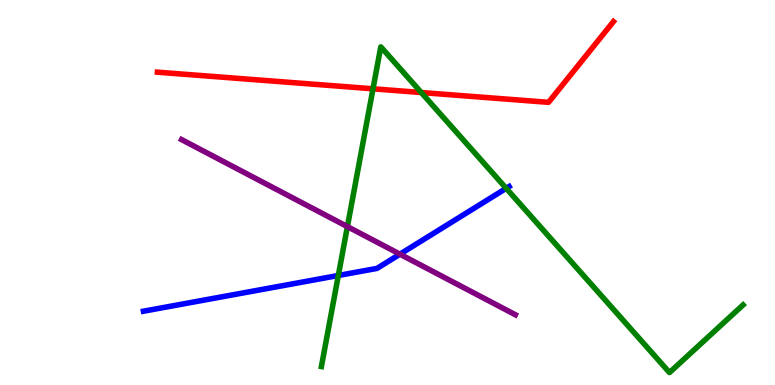[{'lines': ['blue', 'red'], 'intersections': []}, {'lines': ['green', 'red'], 'intersections': [{'x': 4.81, 'y': 7.69}, {'x': 5.44, 'y': 7.6}]}, {'lines': ['purple', 'red'], 'intersections': []}, {'lines': ['blue', 'green'], 'intersections': [{'x': 4.37, 'y': 2.84}, {'x': 6.53, 'y': 5.11}]}, {'lines': ['blue', 'purple'], 'intersections': [{'x': 5.16, 'y': 3.4}]}, {'lines': ['green', 'purple'], 'intersections': [{'x': 4.48, 'y': 4.11}]}]